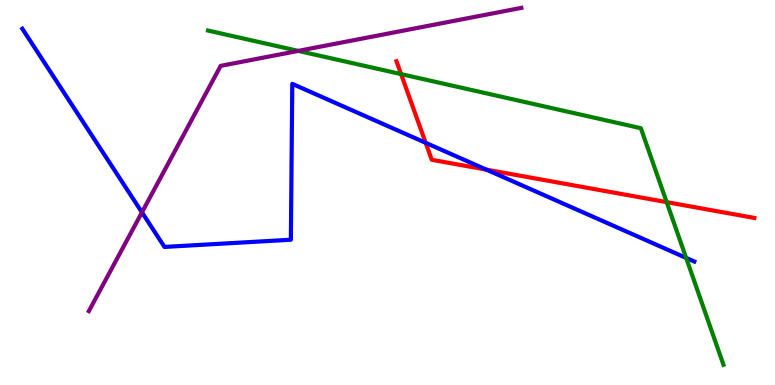[{'lines': ['blue', 'red'], 'intersections': [{'x': 5.49, 'y': 6.29}, {'x': 6.28, 'y': 5.59}]}, {'lines': ['green', 'red'], 'intersections': [{'x': 5.18, 'y': 8.08}, {'x': 8.6, 'y': 4.75}]}, {'lines': ['purple', 'red'], 'intersections': []}, {'lines': ['blue', 'green'], 'intersections': [{'x': 8.85, 'y': 3.3}]}, {'lines': ['blue', 'purple'], 'intersections': [{'x': 1.83, 'y': 4.48}]}, {'lines': ['green', 'purple'], 'intersections': [{'x': 3.85, 'y': 8.68}]}]